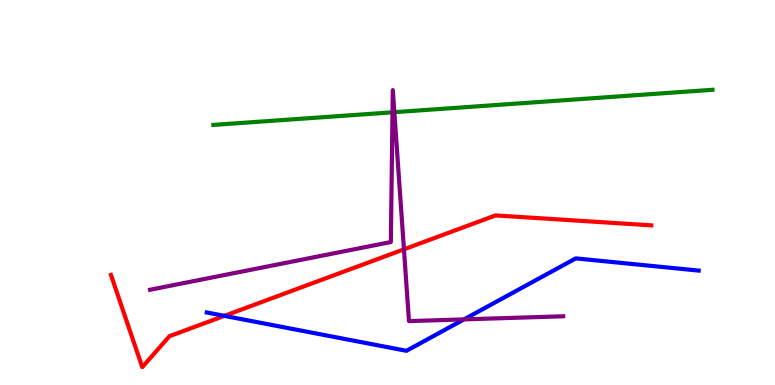[{'lines': ['blue', 'red'], 'intersections': [{'x': 2.89, 'y': 1.8}]}, {'lines': ['green', 'red'], 'intersections': []}, {'lines': ['purple', 'red'], 'intersections': [{'x': 5.21, 'y': 3.52}]}, {'lines': ['blue', 'green'], 'intersections': []}, {'lines': ['blue', 'purple'], 'intersections': [{'x': 5.99, 'y': 1.7}]}, {'lines': ['green', 'purple'], 'intersections': [{'x': 5.06, 'y': 7.08}, {'x': 5.09, 'y': 7.09}]}]